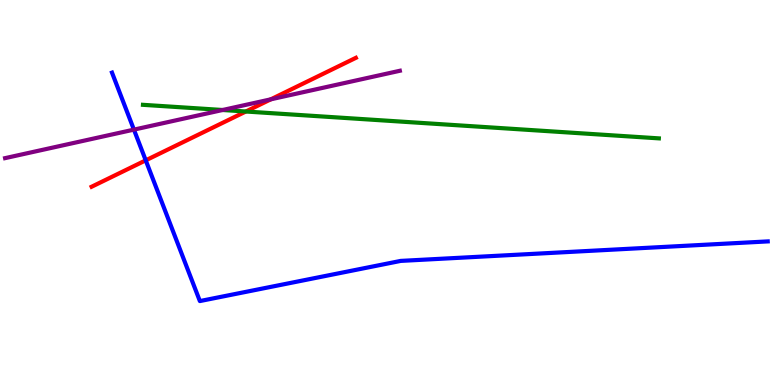[{'lines': ['blue', 'red'], 'intersections': [{'x': 1.88, 'y': 5.84}]}, {'lines': ['green', 'red'], 'intersections': [{'x': 3.17, 'y': 7.1}]}, {'lines': ['purple', 'red'], 'intersections': [{'x': 3.49, 'y': 7.42}]}, {'lines': ['blue', 'green'], 'intersections': []}, {'lines': ['blue', 'purple'], 'intersections': [{'x': 1.73, 'y': 6.63}]}, {'lines': ['green', 'purple'], 'intersections': [{'x': 2.87, 'y': 7.14}]}]